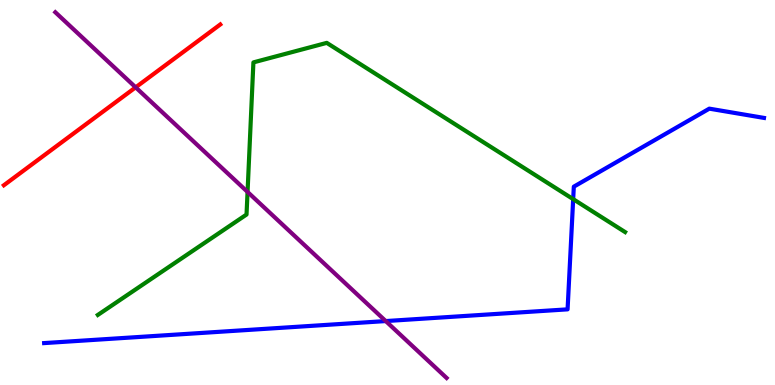[{'lines': ['blue', 'red'], 'intersections': []}, {'lines': ['green', 'red'], 'intersections': []}, {'lines': ['purple', 'red'], 'intersections': [{'x': 1.75, 'y': 7.73}]}, {'lines': ['blue', 'green'], 'intersections': [{'x': 7.4, 'y': 4.83}]}, {'lines': ['blue', 'purple'], 'intersections': [{'x': 4.98, 'y': 1.66}]}, {'lines': ['green', 'purple'], 'intersections': [{'x': 3.19, 'y': 5.01}]}]